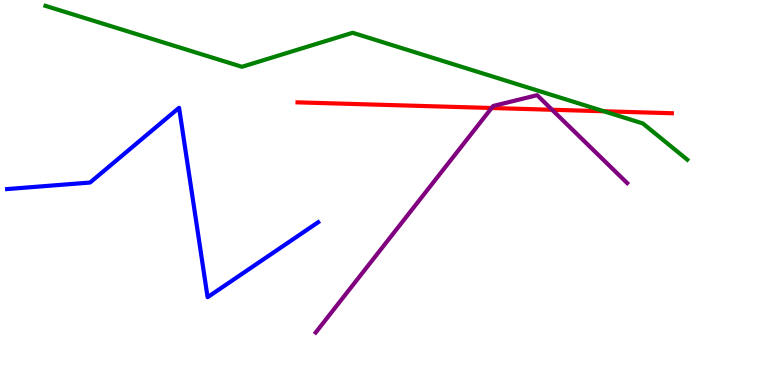[{'lines': ['blue', 'red'], 'intersections': []}, {'lines': ['green', 'red'], 'intersections': [{'x': 7.79, 'y': 7.11}]}, {'lines': ['purple', 'red'], 'intersections': [{'x': 6.34, 'y': 7.19}, {'x': 7.12, 'y': 7.15}]}, {'lines': ['blue', 'green'], 'intersections': []}, {'lines': ['blue', 'purple'], 'intersections': []}, {'lines': ['green', 'purple'], 'intersections': []}]